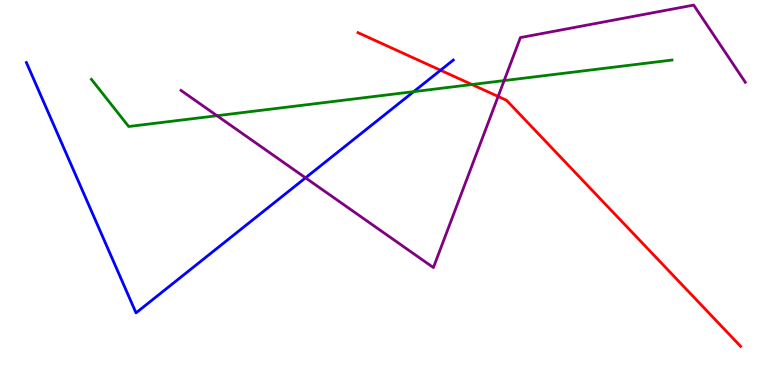[{'lines': ['blue', 'red'], 'intersections': [{'x': 5.68, 'y': 8.18}]}, {'lines': ['green', 'red'], 'intersections': [{'x': 6.09, 'y': 7.8}]}, {'lines': ['purple', 'red'], 'intersections': [{'x': 6.43, 'y': 7.49}]}, {'lines': ['blue', 'green'], 'intersections': [{'x': 5.34, 'y': 7.62}]}, {'lines': ['blue', 'purple'], 'intersections': [{'x': 3.94, 'y': 5.38}]}, {'lines': ['green', 'purple'], 'intersections': [{'x': 2.8, 'y': 6.99}, {'x': 6.5, 'y': 7.91}]}]